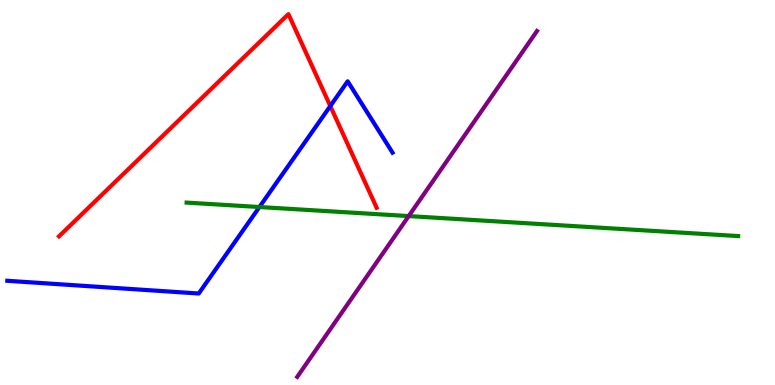[{'lines': ['blue', 'red'], 'intersections': [{'x': 4.26, 'y': 7.25}]}, {'lines': ['green', 'red'], 'intersections': []}, {'lines': ['purple', 'red'], 'intersections': []}, {'lines': ['blue', 'green'], 'intersections': [{'x': 3.35, 'y': 4.62}]}, {'lines': ['blue', 'purple'], 'intersections': []}, {'lines': ['green', 'purple'], 'intersections': [{'x': 5.27, 'y': 4.39}]}]